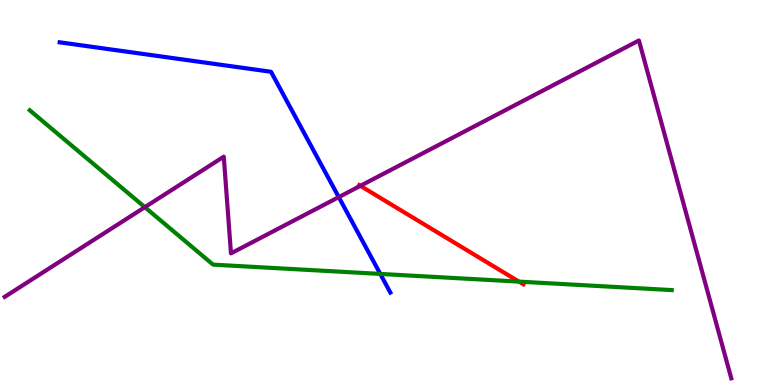[{'lines': ['blue', 'red'], 'intersections': []}, {'lines': ['green', 'red'], 'intersections': [{'x': 6.7, 'y': 2.69}]}, {'lines': ['purple', 'red'], 'intersections': [{'x': 4.65, 'y': 5.17}]}, {'lines': ['blue', 'green'], 'intersections': [{'x': 4.91, 'y': 2.89}]}, {'lines': ['blue', 'purple'], 'intersections': [{'x': 4.37, 'y': 4.88}]}, {'lines': ['green', 'purple'], 'intersections': [{'x': 1.87, 'y': 4.62}]}]